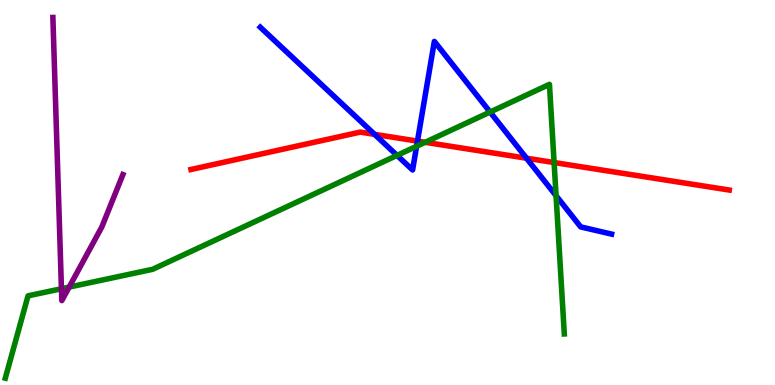[{'lines': ['blue', 'red'], 'intersections': [{'x': 4.83, 'y': 6.51}, {'x': 5.39, 'y': 6.34}, {'x': 6.79, 'y': 5.89}]}, {'lines': ['green', 'red'], 'intersections': [{'x': 5.49, 'y': 6.3}, {'x': 7.15, 'y': 5.78}]}, {'lines': ['purple', 'red'], 'intersections': []}, {'lines': ['blue', 'green'], 'intersections': [{'x': 5.12, 'y': 5.96}, {'x': 5.38, 'y': 6.2}, {'x': 6.32, 'y': 7.09}, {'x': 7.18, 'y': 4.92}]}, {'lines': ['blue', 'purple'], 'intersections': []}, {'lines': ['green', 'purple'], 'intersections': [{'x': 0.793, 'y': 2.5}, {'x': 0.892, 'y': 2.54}]}]